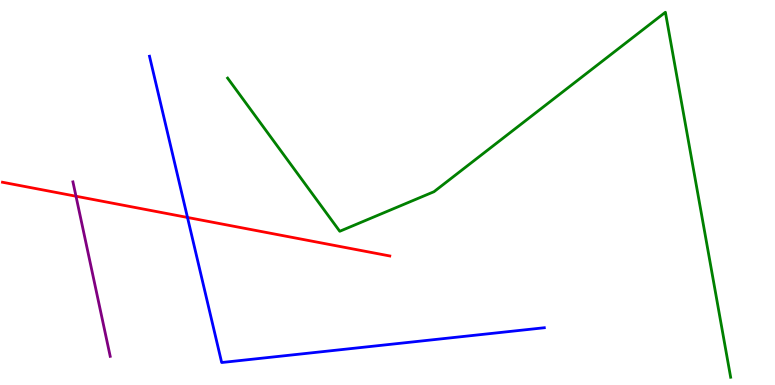[{'lines': ['blue', 'red'], 'intersections': [{'x': 2.42, 'y': 4.35}]}, {'lines': ['green', 'red'], 'intersections': []}, {'lines': ['purple', 'red'], 'intersections': [{'x': 0.981, 'y': 4.9}]}, {'lines': ['blue', 'green'], 'intersections': []}, {'lines': ['blue', 'purple'], 'intersections': []}, {'lines': ['green', 'purple'], 'intersections': []}]